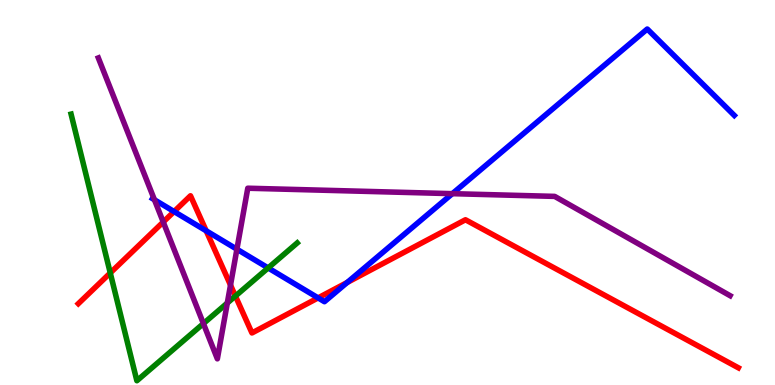[{'lines': ['blue', 'red'], 'intersections': [{'x': 2.25, 'y': 4.51}, {'x': 2.66, 'y': 4.01}, {'x': 4.1, 'y': 2.26}, {'x': 4.48, 'y': 2.66}]}, {'lines': ['green', 'red'], 'intersections': [{'x': 1.42, 'y': 2.91}, {'x': 3.04, 'y': 2.31}]}, {'lines': ['purple', 'red'], 'intersections': [{'x': 2.11, 'y': 4.23}, {'x': 2.97, 'y': 2.59}]}, {'lines': ['blue', 'green'], 'intersections': [{'x': 3.46, 'y': 3.04}]}, {'lines': ['blue', 'purple'], 'intersections': [{'x': 1.99, 'y': 4.81}, {'x': 3.06, 'y': 3.53}, {'x': 5.84, 'y': 4.97}]}, {'lines': ['green', 'purple'], 'intersections': [{'x': 2.62, 'y': 1.6}, {'x': 2.93, 'y': 2.13}]}]